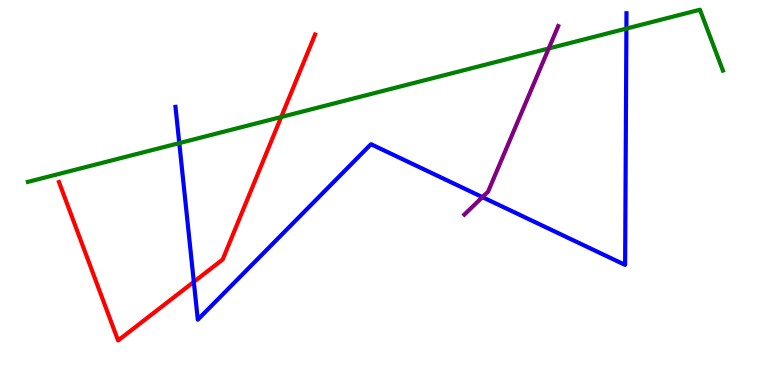[{'lines': ['blue', 'red'], 'intersections': [{'x': 2.5, 'y': 2.68}]}, {'lines': ['green', 'red'], 'intersections': [{'x': 3.63, 'y': 6.96}]}, {'lines': ['purple', 'red'], 'intersections': []}, {'lines': ['blue', 'green'], 'intersections': [{'x': 2.31, 'y': 6.28}, {'x': 8.08, 'y': 9.26}]}, {'lines': ['blue', 'purple'], 'intersections': [{'x': 6.22, 'y': 4.88}]}, {'lines': ['green', 'purple'], 'intersections': [{'x': 7.08, 'y': 8.74}]}]